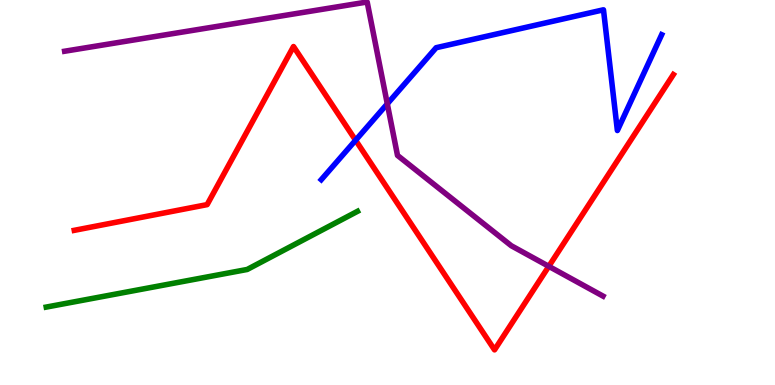[{'lines': ['blue', 'red'], 'intersections': [{'x': 4.59, 'y': 6.36}]}, {'lines': ['green', 'red'], 'intersections': []}, {'lines': ['purple', 'red'], 'intersections': [{'x': 7.08, 'y': 3.08}]}, {'lines': ['blue', 'green'], 'intersections': []}, {'lines': ['blue', 'purple'], 'intersections': [{'x': 5.0, 'y': 7.3}]}, {'lines': ['green', 'purple'], 'intersections': []}]